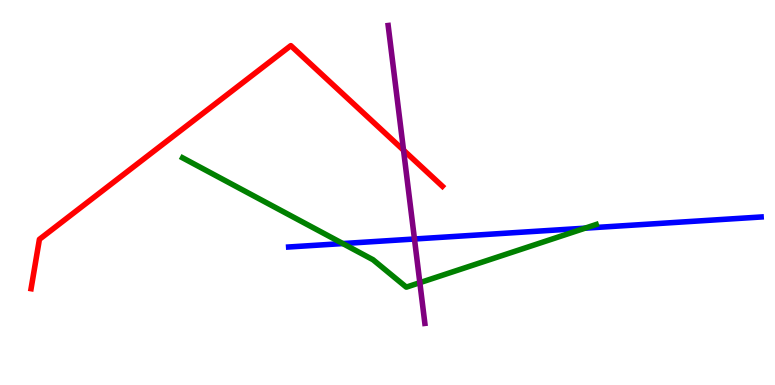[{'lines': ['blue', 'red'], 'intersections': []}, {'lines': ['green', 'red'], 'intersections': []}, {'lines': ['purple', 'red'], 'intersections': [{'x': 5.21, 'y': 6.1}]}, {'lines': ['blue', 'green'], 'intersections': [{'x': 4.42, 'y': 3.67}, {'x': 7.55, 'y': 4.07}]}, {'lines': ['blue', 'purple'], 'intersections': [{'x': 5.35, 'y': 3.79}]}, {'lines': ['green', 'purple'], 'intersections': [{'x': 5.42, 'y': 2.66}]}]